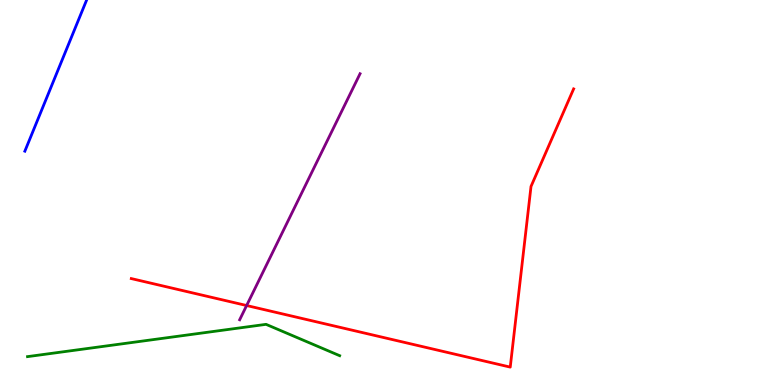[{'lines': ['blue', 'red'], 'intersections': []}, {'lines': ['green', 'red'], 'intersections': []}, {'lines': ['purple', 'red'], 'intersections': [{'x': 3.18, 'y': 2.06}]}, {'lines': ['blue', 'green'], 'intersections': []}, {'lines': ['blue', 'purple'], 'intersections': []}, {'lines': ['green', 'purple'], 'intersections': []}]